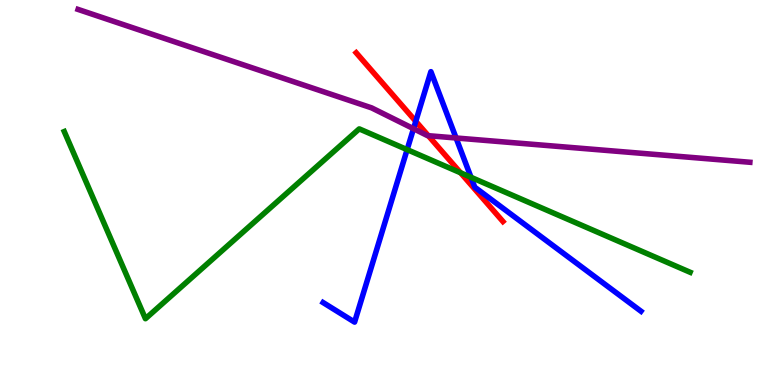[{'lines': ['blue', 'red'], 'intersections': [{'x': 5.36, 'y': 6.85}]}, {'lines': ['green', 'red'], 'intersections': [{'x': 5.94, 'y': 5.51}]}, {'lines': ['purple', 'red'], 'intersections': [{'x': 5.53, 'y': 6.48}]}, {'lines': ['blue', 'green'], 'intersections': [{'x': 5.25, 'y': 6.11}, {'x': 6.08, 'y': 5.39}]}, {'lines': ['blue', 'purple'], 'intersections': [{'x': 5.34, 'y': 6.66}, {'x': 5.88, 'y': 6.42}]}, {'lines': ['green', 'purple'], 'intersections': []}]